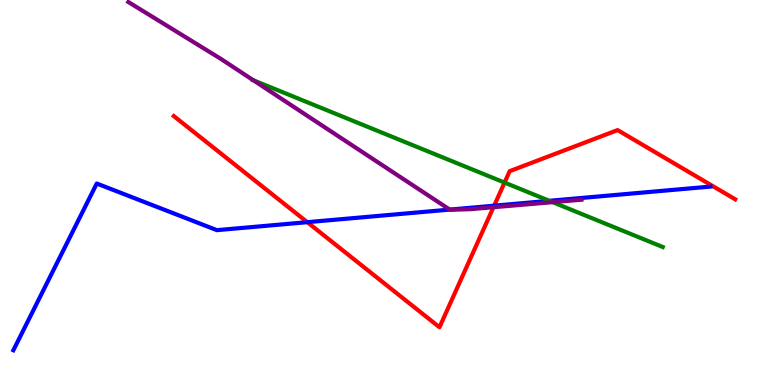[{'lines': ['blue', 'red'], 'intersections': [{'x': 3.97, 'y': 4.23}, {'x': 6.38, 'y': 4.66}]}, {'lines': ['green', 'red'], 'intersections': [{'x': 6.51, 'y': 5.26}]}, {'lines': ['purple', 'red'], 'intersections': [{'x': 6.37, 'y': 4.62}]}, {'lines': ['blue', 'green'], 'intersections': [{'x': 7.09, 'y': 4.78}]}, {'lines': ['blue', 'purple'], 'intersections': [{'x': 5.8, 'y': 4.56}]}, {'lines': ['green', 'purple'], 'intersections': [{'x': 3.27, 'y': 7.92}, {'x': 7.13, 'y': 4.75}]}]